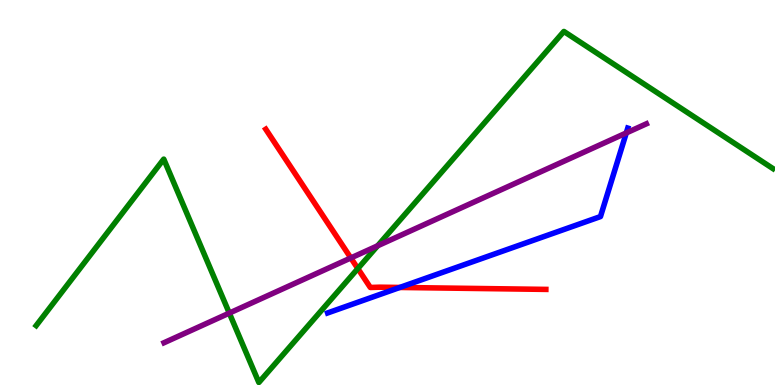[{'lines': ['blue', 'red'], 'intersections': [{'x': 5.16, 'y': 2.53}]}, {'lines': ['green', 'red'], 'intersections': [{'x': 4.62, 'y': 3.02}]}, {'lines': ['purple', 'red'], 'intersections': [{'x': 4.53, 'y': 3.3}]}, {'lines': ['blue', 'green'], 'intersections': []}, {'lines': ['blue', 'purple'], 'intersections': [{'x': 8.08, 'y': 6.55}]}, {'lines': ['green', 'purple'], 'intersections': [{'x': 2.96, 'y': 1.87}, {'x': 4.87, 'y': 3.62}]}]